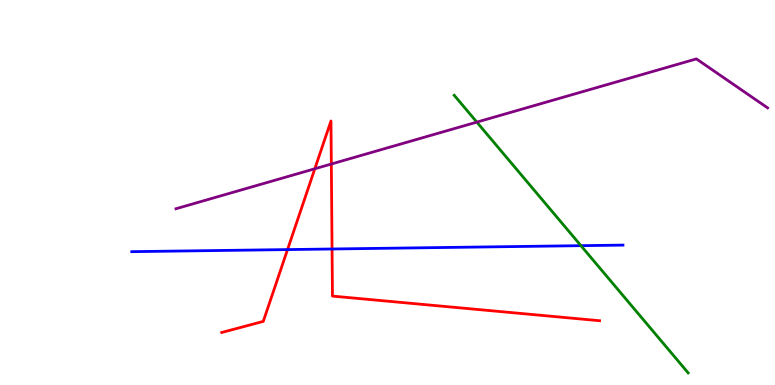[{'lines': ['blue', 'red'], 'intersections': [{'x': 3.71, 'y': 3.52}, {'x': 4.28, 'y': 3.53}]}, {'lines': ['green', 'red'], 'intersections': []}, {'lines': ['purple', 'red'], 'intersections': [{'x': 4.06, 'y': 5.62}, {'x': 4.28, 'y': 5.74}]}, {'lines': ['blue', 'green'], 'intersections': [{'x': 7.5, 'y': 3.62}]}, {'lines': ['blue', 'purple'], 'intersections': []}, {'lines': ['green', 'purple'], 'intersections': [{'x': 6.15, 'y': 6.83}]}]